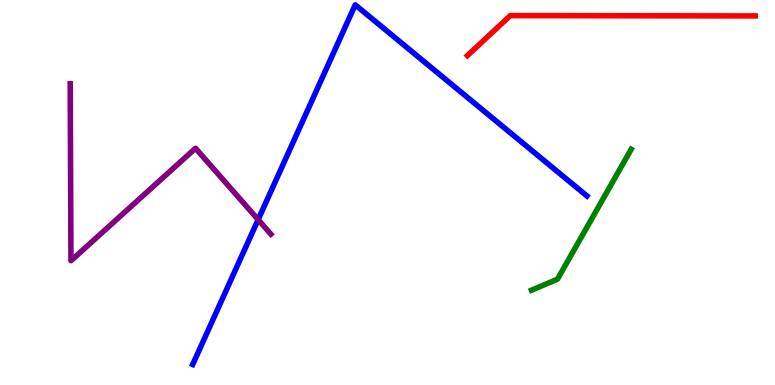[{'lines': ['blue', 'red'], 'intersections': []}, {'lines': ['green', 'red'], 'intersections': []}, {'lines': ['purple', 'red'], 'intersections': []}, {'lines': ['blue', 'green'], 'intersections': []}, {'lines': ['blue', 'purple'], 'intersections': [{'x': 3.33, 'y': 4.29}]}, {'lines': ['green', 'purple'], 'intersections': []}]